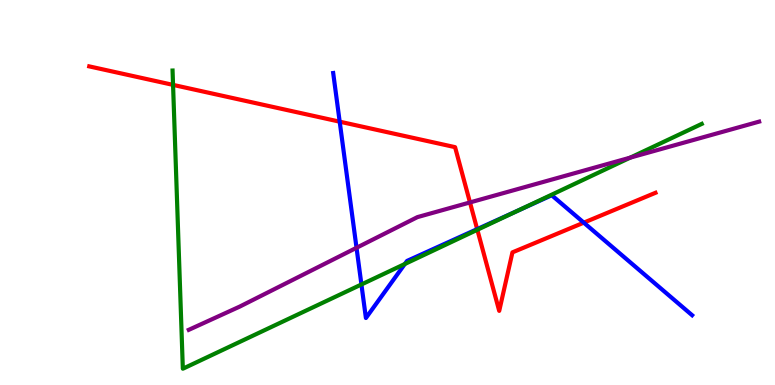[{'lines': ['blue', 'red'], 'intersections': [{'x': 4.38, 'y': 6.84}, {'x': 6.16, 'y': 4.05}, {'x': 7.53, 'y': 4.22}]}, {'lines': ['green', 'red'], 'intersections': [{'x': 2.23, 'y': 7.8}, {'x': 6.16, 'y': 4.03}]}, {'lines': ['purple', 'red'], 'intersections': [{'x': 6.06, 'y': 4.74}]}, {'lines': ['blue', 'green'], 'intersections': [{'x': 4.66, 'y': 2.61}, {'x': 5.22, 'y': 3.14}, {'x': 6.69, 'y': 4.53}]}, {'lines': ['blue', 'purple'], 'intersections': [{'x': 4.6, 'y': 3.56}]}, {'lines': ['green', 'purple'], 'intersections': [{'x': 8.13, 'y': 5.91}]}]